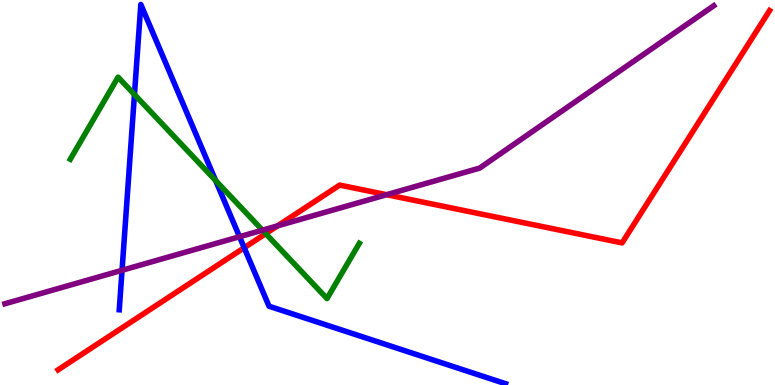[{'lines': ['blue', 'red'], 'intersections': [{'x': 3.15, 'y': 3.57}]}, {'lines': ['green', 'red'], 'intersections': [{'x': 3.43, 'y': 3.93}]}, {'lines': ['purple', 'red'], 'intersections': [{'x': 3.58, 'y': 4.13}, {'x': 4.99, 'y': 4.94}]}, {'lines': ['blue', 'green'], 'intersections': [{'x': 1.73, 'y': 7.54}, {'x': 2.78, 'y': 5.31}]}, {'lines': ['blue', 'purple'], 'intersections': [{'x': 1.57, 'y': 2.98}, {'x': 3.09, 'y': 3.85}]}, {'lines': ['green', 'purple'], 'intersections': [{'x': 3.39, 'y': 4.02}]}]